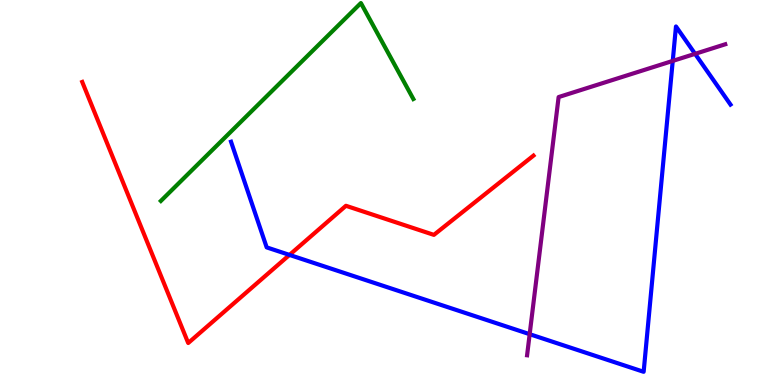[{'lines': ['blue', 'red'], 'intersections': [{'x': 3.74, 'y': 3.38}]}, {'lines': ['green', 'red'], 'intersections': []}, {'lines': ['purple', 'red'], 'intersections': []}, {'lines': ['blue', 'green'], 'intersections': []}, {'lines': ['blue', 'purple'], 'intersections': [{'x': 6.83, 'y': 1.32}, {'x': 8.68, 'y': 8.42}, {'x': 8.97, 'y': 8.6}]}, {'lines': ['green', 'purple'], 'intersections': []}]